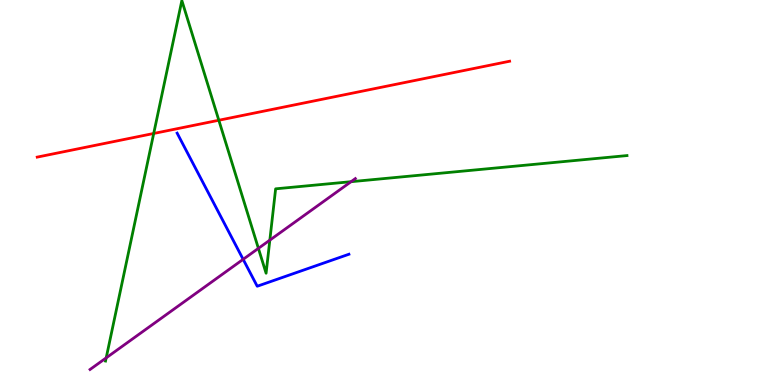[{'lines': ['blue', 'red'], 'intersections': []}, {'lines': ['green', 'red'], 'intersections': [{'x': 1.98, 'y': 6.53}, {'x': 2.82, 'y': 6.88}]}, {'lines': ['purple', 'red'], 'intersections': []}, {'lines': ['blue', 'green'], 'intersections': []}, {'lines': ['blue', 'purple'], 'intersections': [{'x': 3.14, 'y': 3.26}]}, {'lines': ['green', 'purple'], 'intersections': [{'x': 1.37, 'y': 0.705}, {'x': 3.33, 'y': 3.55}, {'x': 3.48, 'y': 3.76}, {'x': 4.53, 'y': 5.28}]}]